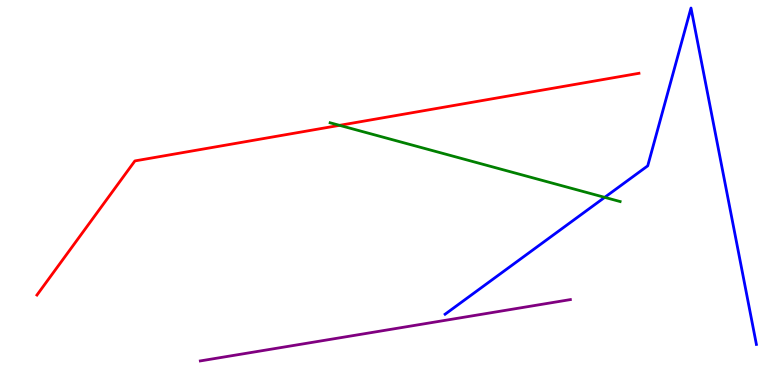[{'lines': ['blue', 'red'], 'intersections': []}, {'lines': ['green', 'red'], 'intersections': [{'x': 4.38, 'y': 6.74}]}, {'lines': ['purple', 'red'], 'intersections': []}, {'lines': ['blue', 'green'], 'intersections': [{'x': 7.8, 'y': 4.87}]}, {'lines': ['blue', 'purple'], 'intersections': []}, {'lines': ['green', 'purple'], 'intersections': []}]